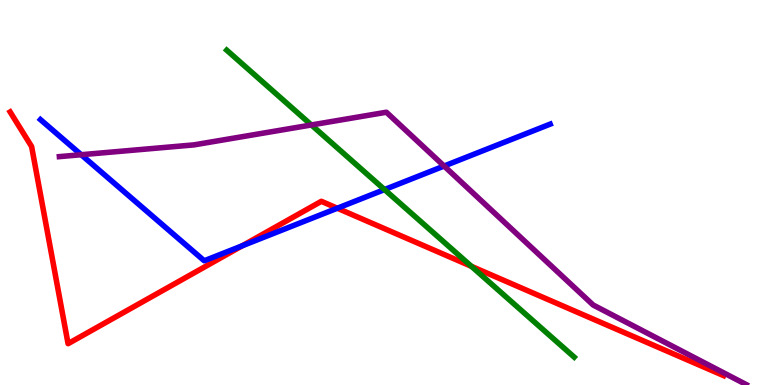[{'lines': ['blue', 'red'], 'intersections': [{'x': 3.13, 'y': 3.62}, {'x': 4.35, 'y': 4.59}]}, {'lines': ['green', 'red'], 'intersections': [{'x': 6.08, 'y': 3.08}]}, {'lines': ['purple', 'red'], 'intersections': []}, {'lines': ['blue', 'green'], 'intersections': [{'x': 4.96, 'y': 5.08}]}, {'lines': ['blue', 'purple'], 'intersections': [{'x': 1.05, 'y': 5.98}, {'x': 5.73, 'y': 5.69}]}, {'lines': ['green', 'purple'], 'intersections': [{'x': 4.02, 'y': 6.75}]}]